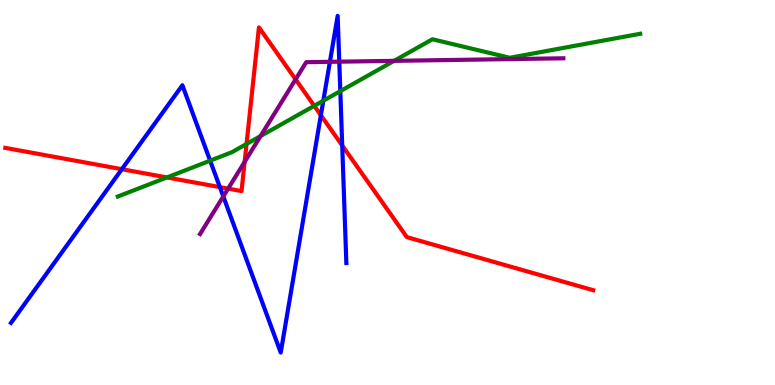[{'lines': ['blue', 'red'], 'intersections': [{'x': 1.57, 'y': 5.61}, {'x': 2.84, 'y': 5.14}, {'x': 4.14, 'y': 7.01}, {'x': 4.42, 'y': 6.22}]}, {'lines': ['green', 'red'], 'intersections': [{'x': 2.15, 'y': 5.39}, {'x': 3.18, 'y': 6.26}, {'x': 4.05, 'y': 7.25}]}, {'lines': ['purple', 'red'], 'intersections': [{'x': 2.94, 'y': 5.1}, {'x': 3.16, 'y': 5.8}, {'x': 3.81, 'y': 7.94}]}, {'lines': ['blue', 'green'], 'intersections': [{'x': 2.71, 'y': 5.83}, {'x': 4.17, 'y': 7.38}, {'x': 4.39, 'y': 7.63}]}, {'lines': ['blue', 'purple'], 'intersections': [{'x': 2.88, 'y': 4.9}, {'x': 4.26, 'y': 8.39}, {'x': 4.38, 'y': 8.4}]}, {'lines': ['green', 'purple'], 'intersections': [{'x': 3.36, 'y': 6.47}, {'x': 5.09, 'y': 8.42}]}]